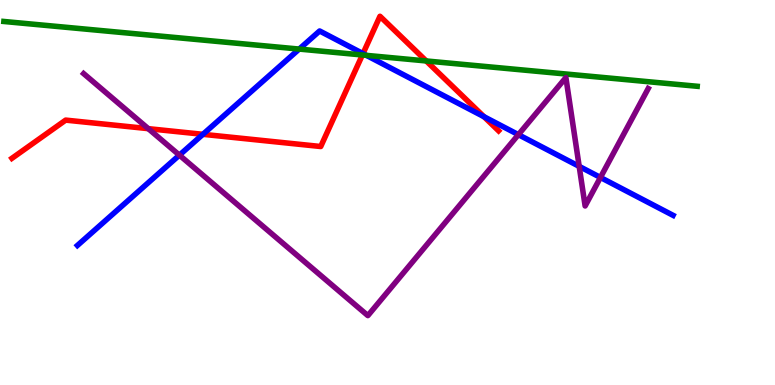[{'lines': ['blue', 'red'], 'intersections': [{'x': 2.62, 'y': 6.51}, {'x': 4.68, 'y': 8.61}, {'x': 6.24, 'y': 6.97}]}, {'lines': ['green', 'red'], 'intersections': [{'x': 4.68, 'y': 8.57}, {'x': 5.5, 'y': 8.42}]}, {'lines': ['purple', 'red'], 'intersections': [{'x': 1.91, 'y': 6.66}]}, {'lines': ['blue', 'green'], 'intersections': [{'x': 3.86, 'y': 8.73}, {'x': 4.73, 'y': 8.56}]}, {'lines': ['blue', 'purple'], 'intersections': [{'x': 2.31, 'y': 5.97}, {'x': 6.69, 'y': 6.5}, {'x': 7.47, 'y': 5.68}, {'x': 7.75, 'y': 5.39}]}, {'lines': ['green', 'purple'], 'intersections': []}]